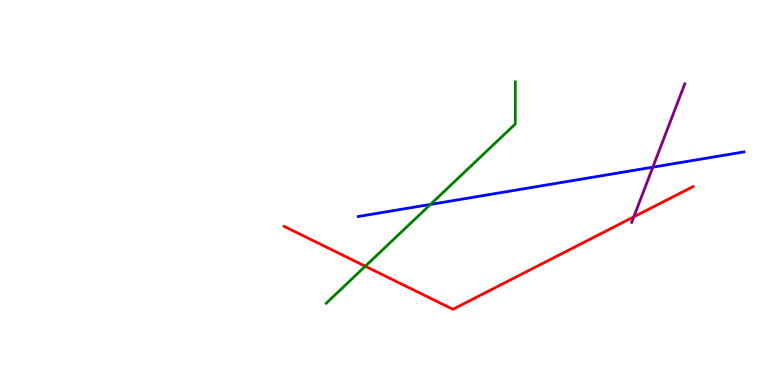[{'lines': ['blue', 'red'], 'intersections': []}, {'lines': ['green', 'red'], 'intersections': [{'x': 4.71, 'y': 3.09}]}, {'lines': ['purple', 'red'], 'intersections': [{'x': 8.18, 'y': 4.37}]}, {'lines': ['blue', 'green'], 'intersections': [{'x': 5.55, 'y': 4.69}]}, {'lines': ['blue', 'purple'], 'intersections': [{'x': 8.42, 'y': 5.66}]}, {'lines': ['green', 'purple'], 'intersections': []}]